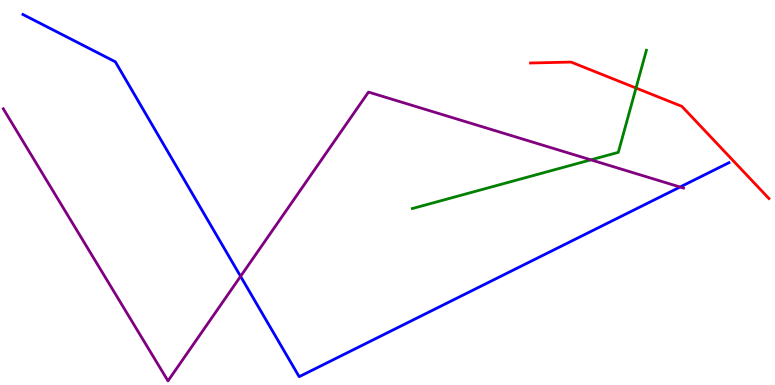[{'lines': ['blue', 'red'], 'intersections': []}, {'lines': ['green', 'red'], 'intersections': [{'x': 8.21, 'y': 7.71}]}, {'lines': ['purple', 'red'], 'intersections': []}, {'lines': ['blue', 'green'], 'intersections': []}, {'lines': ['blue', 'purple'], 'intersections': [{'x': 3.1, 'y': 2.82}, {'x': 8.78, 'y': 5.14}]}, {'lines': ['green', 'purple'], 'intersections': [{'x': 7.62, 'y': 5.85}]}]